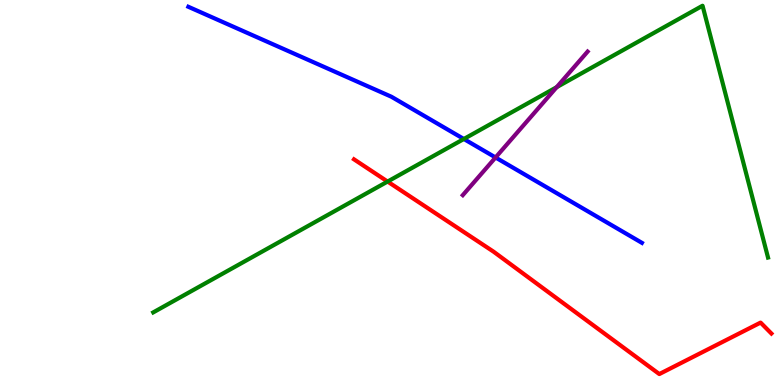[{'lines': ['blue', 'red'], 'intersections': []}, {'lines': ['green', 'red'], 'intersections': [{'x': 5.0, 'y': 5.28}]}, {'lines': ['purple', 'red'], 'intersections': []}, {'lines': ['blue', 'green'], 'intersections': [{'x': 5.99, 'y': 6.39}]}, {'lines': ['blue', 'purple'], 'intersections': [{'x': 6.39, 'y': 5.91}]}, {'lines': ['green', 'purple'], 'intersections': [{'x': 7.18, 'y': 7.74}]}]